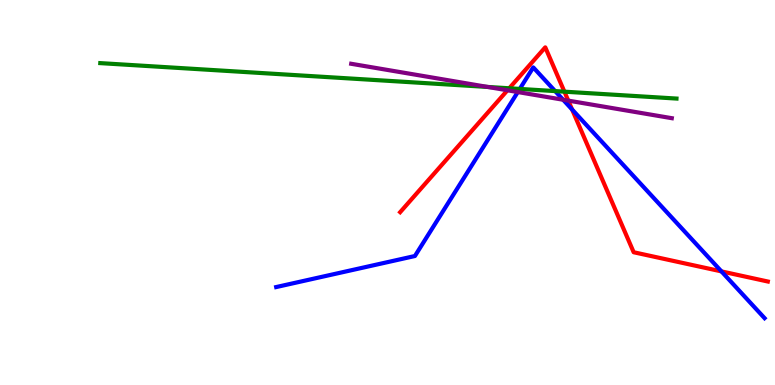[{'lines': ['blue', 'red'], 'intersections': [{'x': 7.38, 'y': 7.16}, {'x': 9.31, 'y': 2.95}]}, {'lines': ['green', 'red'], 'intersections': [{'x': 6.57, 'y': 7.71}, {'x': 7.28, 'y': 7.62}]}, {'lines': ['purple', 'red'], 'intersections': [{'x': 6.55, 'y': 7.65}, {'x': 7.33, 'y': 7.39}]}, {'lines': ['blue', 'green'], 'intersections': [{'x': 6.71, 'y': 7.69}, {'x': 7.16, 'y': 7.63}]}, {'lines': ['blue', 'purple'], 'intersections': [{'x': 6.68, 'y': 7.61}, {'x': 7.27, 'y': 7.41}]}, {'lines': ['green', 'purple'], 'intersections': [{'x': 6.29, 'y': 7.74}]}]